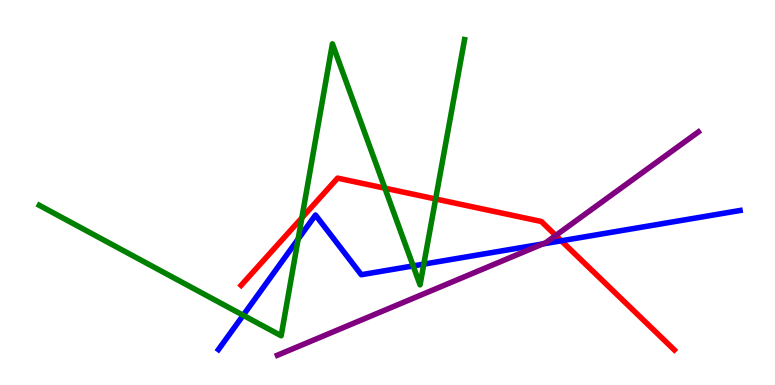[{'lines': ['blue', 'red'], 'intersections': [{'x': 7.24, 'y': 3.75}]}, {'lines': ['green', 'red'], 'intersections': [{'x': 3.9, 'y': 4.34}, {'x': 4.97, 'y': 5.11}, {'x': 5.62, 'y': 4.83}]}, {'lines': ['purple', 'red'], 'intersections': [{'x': 7.17, 'y': 3.88}]}, {'lines': ['blue', 'green'], 'intersections': [{'x': 3.14, 'y': 1.81}, {'x': 3.85, 'y': 3.79}, {'x': 5.33, 'y': 3.09}, {'x': 5.47, 'y': 3.14}]}, {'lines': ['blue', 'purple'], 'intersections': [{'x': 7.0, 'y': 3.66}]}, {'lines': ['green', 'purple'], 'intersections': []}]